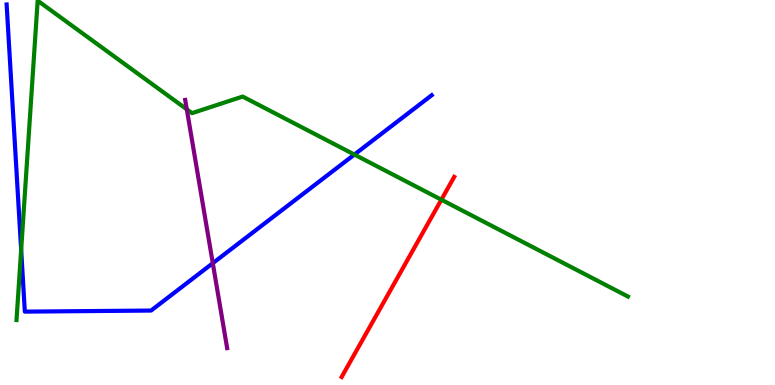[{'lines': ['blue', 'red'], 'intersections': []}, {'lines': ['green', 'red'], 'intersections': [{'x': 5.7, 'y': 4.81}]}, {'lines': ['purple', 'red'], 'intersections': []}, {'lines': ['blue', 'green'], 'intersections': [{'x': 0.273, 'y': 3.51}, {'x': 4.57, 'y': 5.99}]}, {'lines': ['blue', 'purple'], 'intersections': [{'x': 2.75, 'y': 3.16}]}, {'lines': ['green', 'purple'], 'intersections': [{'x': 2.41, 'y': 7.16}]}]